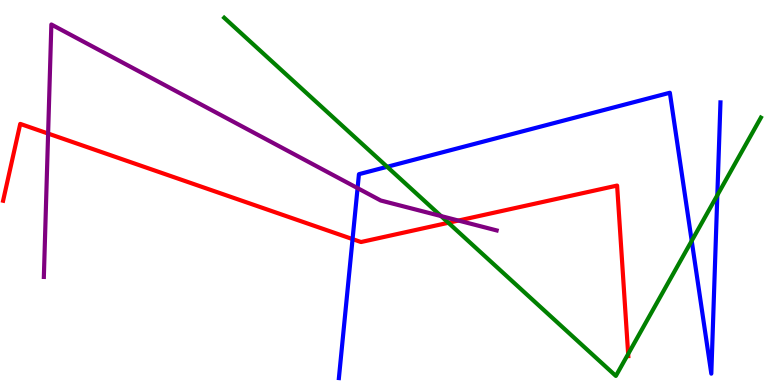[{'lines': ['blue', 'red'], 'intersections': [{'x': 4.55, 'y': 3.79}]}, {'lines': ['green', 'red'], 'intersections': [{'x': 5.79, 'y': 4.21}, {'x': 8.11, 'y': 0.805}]}, {'lines': ['purple', 'red'], 'intersections': [{'x': 0.621, 'y': 6.53}, {'x': 5.92, 'y': 4.27}]}, {'lines': ['blue', 'green'], 'intersections': [{'x': 5.0, 'y': 5.67}, {'x': 8.93, 'y': 3.74}, {'x': 9.26, 'y': 4.93}]}, {'lines': ['blue', 'purple'], 'intersections': [{'x': 4.61, 'y': 5.11}]}, {'lines': ['green', 'purple'], 'intersections': [{'x': 5.69, 'y': 4.39}]}]